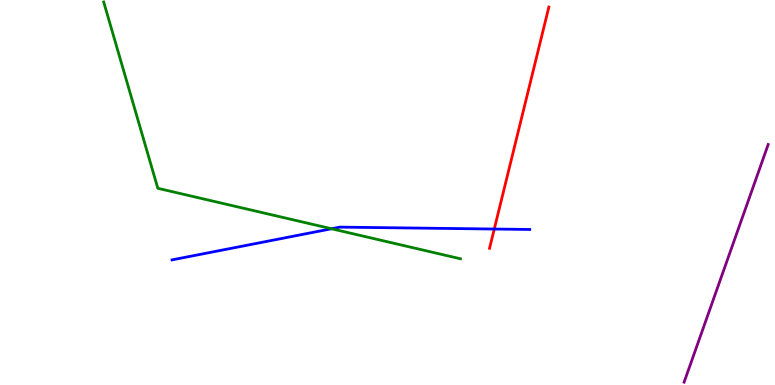[{'lines': ['blue', 'red'], 'intersections': [{'x': 6.38, 'y': 4.05}]}, {'lines': ['green', 'red'], 'intersections': []}, {'lines': ['purple', 'red'], 'intersections': []}, {'lines': ['blue', 'green'], 'intersections': [{'x': 4.28, 'y': 4.06}]}, {'lines': ['blue', 'purple'], 'intersections': []}, {'lines': ['green', 'purple'], 'intersections': []}]